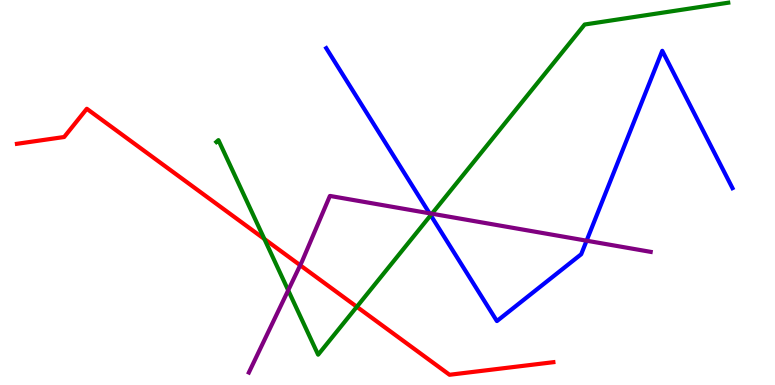[{'lines': ['blue', 'red'], 'intersections': []}, {'lines': ['green', 'red'], 'intersections': [{'x': 3.41, 'y': 3.79}, {'x': 4.6, 'y': 2.03}]}, {'lines': ['purple', 'red'], 'intersections': [{'x': 3.87, 'y': 3.11}]}, {'lines': ['blue', 'green'], 'intersections': [{'x': 5.56, 'y': 4.41}]}, {'lines': ['blue', 'purple'], 'intersections': [{'x': 5.54, 'y': 4.46}, {'x': 7.57, 'y': 3.75}]}, {'lines': ['green', 'purple'], 'intersections': [{'x': 3.72, 'y': 2.46}, {'x': 5.57, 'y': 4.45}]}]